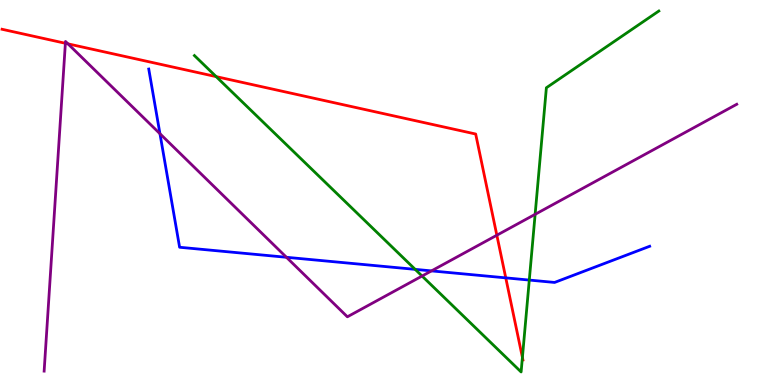[{'lines': ['blue', 'red'], 'intersections': [{'x': 6.53, 'y': 2.78}]}, {'lines': ['green', 'red'], 'intersections': [{'x': 2.79, 'y': 8.01}, {'x': 6.74, 'y': 0.716}]}, {'lines': ['purple', 'red'], 'intersections': [{'x': 0.844, 'y': 8.88}, {'x': 0.877, 'y': 8.86}, {'x': 6.41, 'y': 3.89}]}, {'lines': ['blue', 'green'], 'intersections': [{'x': 5.36, 'y': 3.0}, {'x': 6.83, 'y': 2.73}]}, {'lines': ['blue', 'purple'], 'intersections': [{'x': 2.06, 'y': 6.53}, {'x': 3.7, 'y': 3.32}, {'x': 5.57, 'y': 2.96}]}, {'lines': ['green', 'purple'], 'intersections': [{'x': 5.45, 'y': 2.83}, {'x': 6.9, 'y': 4.43}]}]